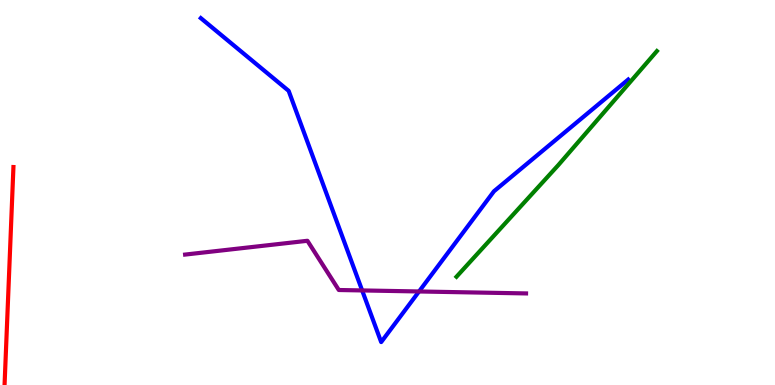[{'lines': ['blue', 'red'], 'intersections': []}, {'lines': ['green', 'red'], 'intersections': []}, {'lines': ['purple', 'red'], 'intersections': []}, {'lines': ['blue', 'green'], 'intersections': []}, {'lines': ['blue', 'purple'], 'intersections': [{'x': 4.67, 'y': 2.46}, {'x': 5.41, 'y': 2.43}]}, {'lines': ['green', 'purple'], 'intersections': []}]